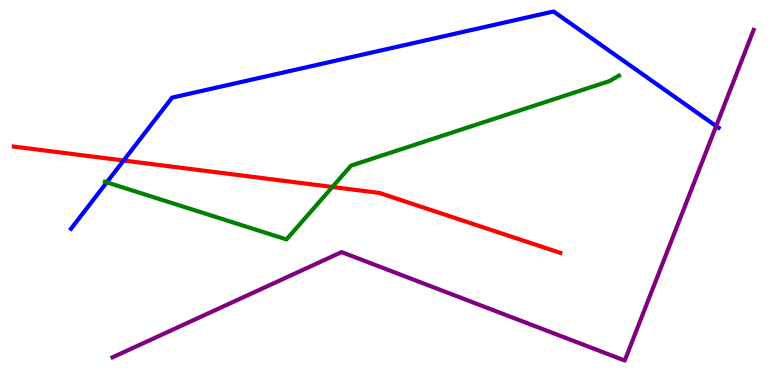[{'lines': ['blue', 'red'], 'intersections': [{'x': 1.6, 'y': 5.83}]}, {'lines': ['green', 'red'], 'intersections': [{'x': 4.29, 'y': 5.14}]}, {'lines': ['purple', 'red'], 'intersections': []}, {'lines': ['blue', 'green'], 'intersections': [{'x': 1.38, 'y': 5.26}]}, {'lines': ['blue', 'purple'], 'intersections': [{'x': 9.24, 'y': 6.73}]}, {'lines': ['green', 'purple'], 'intersections': []}]